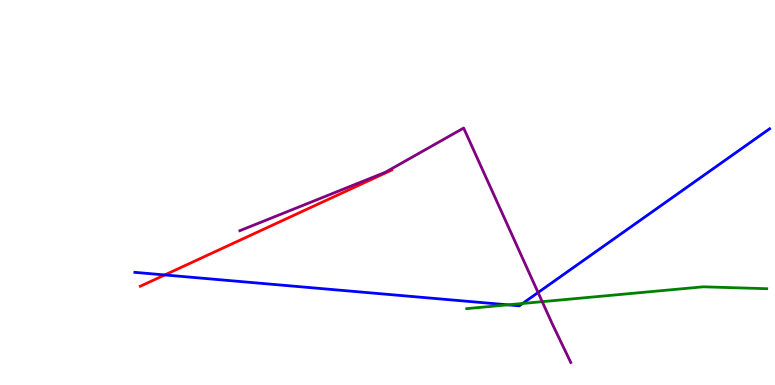[{'lines': ['blue', 'red'], 'intersections': [{'x': 2.13, 'y': 2.86}]}, {'lines': ['green', 'red'], 'intersections': []}, {'lines': ['purple', 'red'], 'intersections': []}, {'lines': ['blue', 'green'], 'intersections': [{'x': 6.55, 'y': 2.08}, {'x': 6.74, 'y': 2.12}]}, {'lines': ['blue', 'purple'], 'intersections': [{'x': 6.94, 'y': 2.4}]}, {'lines': ['green', 'purple'], 'intersections': [{'x': 7.0, 'y': 2.16}]}]